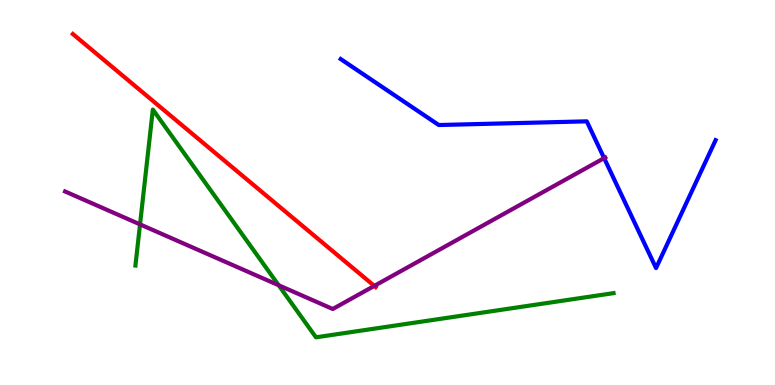[{'lines': ['blue', 'red'], 'intersections': []}, {'lines': ['green', 'red'], 'intersections': []}, {'lines': ['purple', 'red'], 'intersections': [{'x': 4.83, 'y': 2.57}]}, {'lines': ['blue', 'green'], 'intersections': []}, {'lines': ['blue', 'purple'], 'intersections': [{'x': 7.8, 'y': 5.89}]}, {'lines': ['green', 'purple'], 'intersections': [{'x': 1.81, 'y': 4.17}, {'x': 3.6, 'y': 2.59}]}]